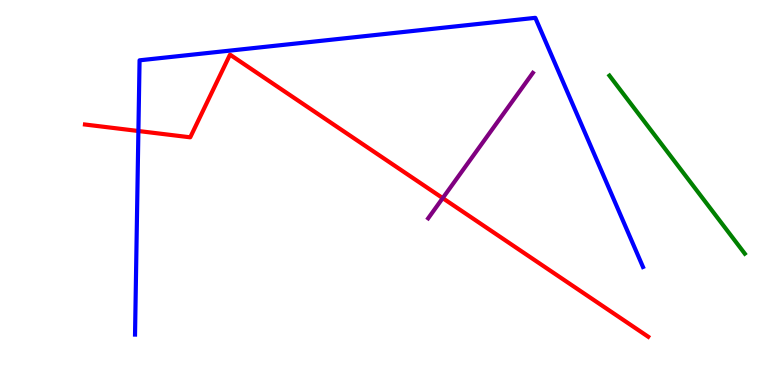[{'lines': ['blue', 'red'], 'intersections': [{'x': 1.79, 'y': 6.6}]}, {'lines': ['green', 'red'], 'intersections': []}, {'lines': ['purple', 'red'], 'intersections': [{'x': 5.71, 'y': 4.85}]}, {'lines': ['blue', 'green'], 'intersections': []}, {'lines': ['blue', 'purple'], 'intersections': []}, {'lines': ['green', 'purple'], 'intersections': []}]